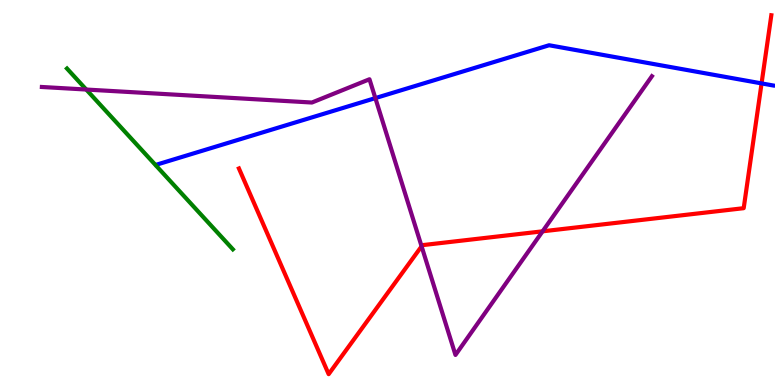[{'lines': ['blue', 'red'], 'intersections': [{'x': 9.83, 'y': 7.83}]}, {'lines': ['green', 'red'], 'intersections': []}, {'lines': ['purple', 'red'], 'intersections': [{'x': 5.44, 'y': 3.6}, {'x': 7.0, 'y': 3.99}]}, {'lines': ['blue', 'green'], 'intersections': []}, {'lines': ['blue', 'purple'], 'intersections': [{'x': 4.84, 'y': 7.45}]}, {'lines': ['green', 'purple'], 'intersections': [{'x': 1.11, 'y': 7.67}]}]